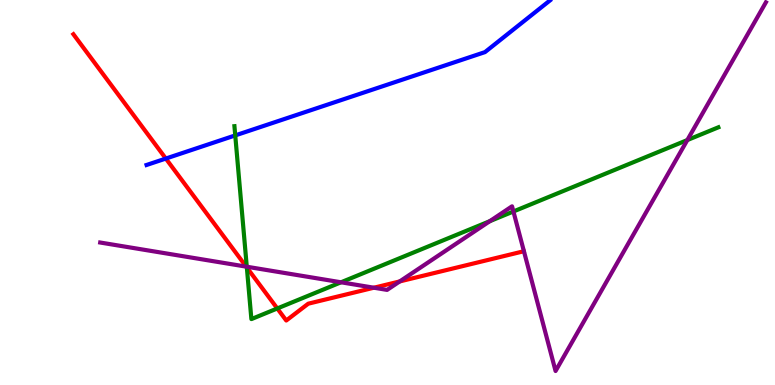[{'lines': ['blue', 'red'], 'intersections': [{'x': 2.14, 'y': 5.88}]}, {'lines': ['green', 'red'], 'intersections': [{'x': 3.19, 'y': 3.05}, {'x': 3.58, 'y': 1.99}]}, {'lines': ['purple', 'red'], 'intersections': [{'x': 3.18, 'y': 3.07}, {'x': 4.82, 'y': 2.53}, {'x': 5.16, 'y': 2.69}]}, {'lines': ['blue', 'green'], 'intersections': [{'x': 3.04, 'y': 6.48}]}, {'lines': ['blue', 'purple'], 'intersections': []}, {'lines': ['green', 'purple'], 'intersections': [{'x': 3.18, 'y': 3.07}, {'x': 4.4, 'y': 2.67}, {'x': 6.32, 'y': 4.25}, {'x': 6.62, 'y': 4.51}, {'x': 8.87, 'y': 6.36}]}]